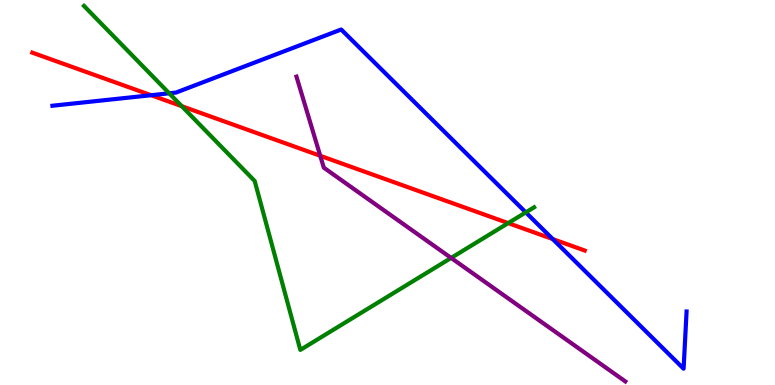[{'lines': ['blue', 'red'], 'intersections': [{'x': 1.95, 'y': 7.53}, {'x': 7.13, 'y': 3.79}]}, {'lines': ['green', 'red'], 'intersections': [{'x': 2.35, 'y': 7.24}, {'x': 6.56, 'y': 4.2}]}, {'lines': ['purple', 'red'], 'intersections': [{'x': 4.13, 'y': 5.95}]}, {'lines': ['blue', 'green'], 'intersections': [{'x': 2.18, 'y': 7.58}, {'x': 6.78, 'y': 4.48}]}, {'lines': ['blue', 'purple'], 'intersections': []}, {'lines': ['green', 'purple'], 'intersections': [{'x': 5.82, 'y': 3.3}]}]